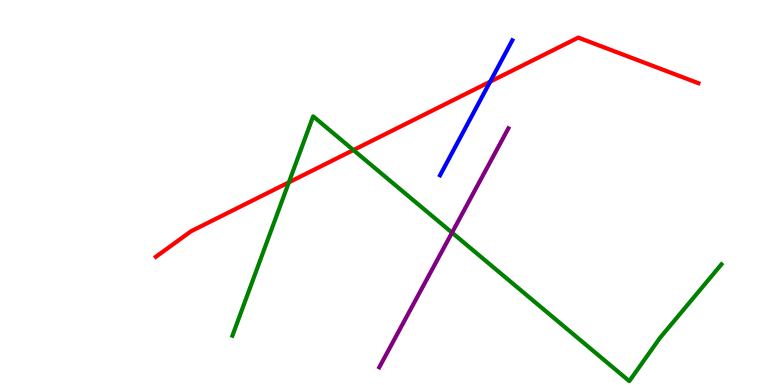[{'lines': ['blue', 'red'], 'intersections': [{'x': 6.32, 'y': 7.88}]}, {'lines': ['green', 'red'], 'intersections': [{'x': 3.73, 'y': 5.26}, {'x': 4.56, 'y': 6.1}]}, {'lines': ['purple', 'red'], 'intersections': []}, {'lines': ['blue', 'green'], 'intersections': []}, {'lines': ['blue', 'purple'], 'intersections': []}, {'lines': ['green', 'purple'], 'intersections': [{'x': 5.83, 'y': 3.96}]}]